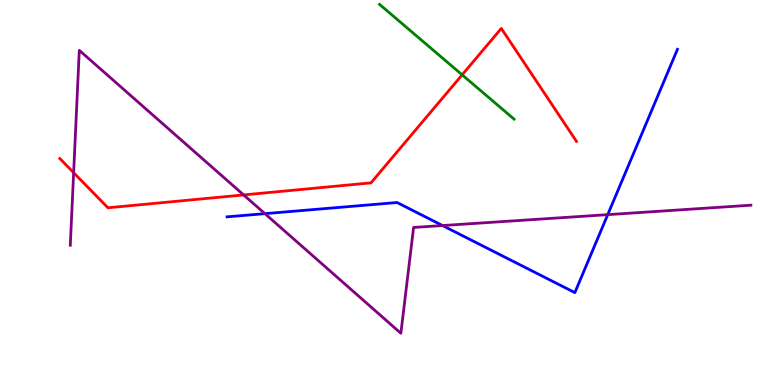[{'lines': ['blue', 'red'], 'intersections': []}, {'lines': ['green', 'red'], 'intersections': [{'x': 5.96, 'y': 8.06}]}, {'lines': ['purple', 'red'], 'intersections': [{'x': 0.95, 'y': 5.51}, {'x': 3.14, 'y': 4.94}]}, {'lines': ['blue', 'green'], 'intersections': []}, {'lines': ['blue', 'purple'], 'intersections': [{'x': 3.42, 'y': 4.45}, {'x': 5.71, 'y': 4.14}, {'x': 7.84, 'y': 4.42}]}, {'lines': ['green', 'purple'], 'intersections': []}]